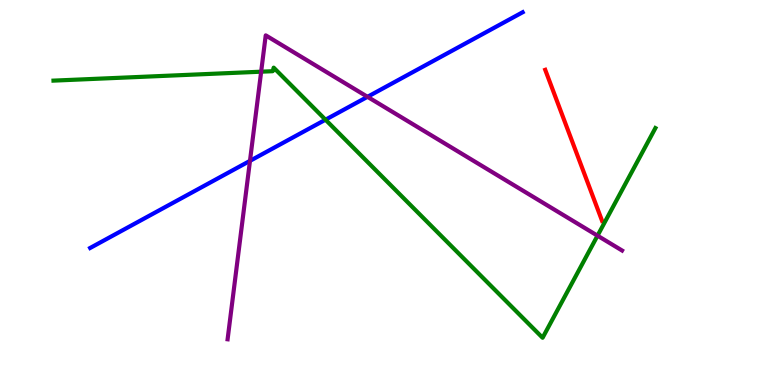[{'lines': ['blue', 'red'], 'intersections': []}, {'lines': ['green', 'red'], 'intersections': []}, {'lines': ['purple', 'red'], 'intersections': []}, {'lines': ['blue', 'green'], 'intersections': [{'x': 4.2, 'y': 6.89}]}, {'lines': ['blue', 'purple'], 'intersections': [{'x': 3.23, 'y': 5.82}, {'x': 4.74, 'y': 7.49}]}, {'lines': ['green', 'purple'], 'intersections': [{'x': 3.37, 'y': 8.14}, {'x': 7.71, 'y': 3.88}]}]